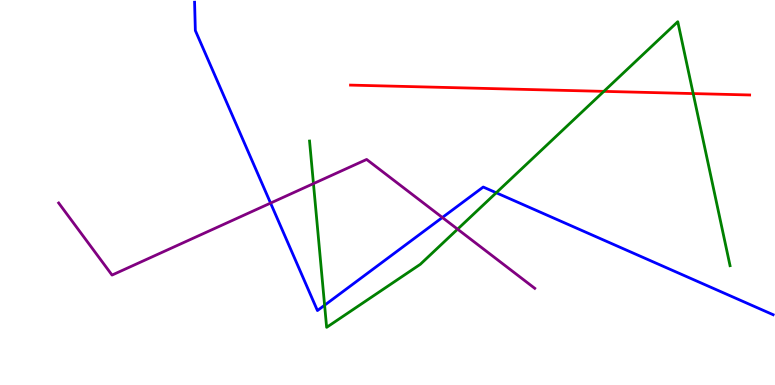[{'lines': ['blue', 'red'], 'intersections': []}, {'lines': ['green', 'red'], 'intersections': [{'x': 7.79, 'y': 7.63}, {'x': 8.94, 'y': 7.57}]}, {'lines': ['purple', 'red'], 'intersections': []}, {'lines': ['blue', 'green'], 'intersections': [{'x': 4.19, 'y': 2.07}, {'x': 6.4, 'y': 4.99}]}, {'lines': ['blue', 'purple'], 'intersections': [{'x': 3.49, 'y': 4.73}, {'x': 5.71, 'y': 4.35}]}, {'lines': ['green', 'purple'], 'intersections': [{'x': 4.04, 'y': 5.23}, {'x': 5.9, 'y': 4.05}]}]